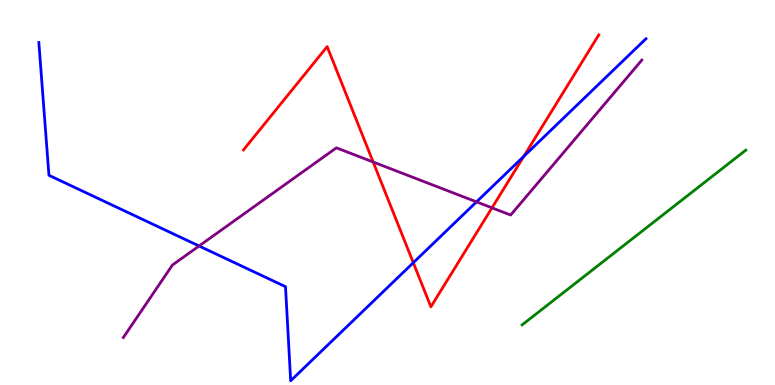[{'lines': ['blue', 'red'], 'intersections': [{'x': 5.33, 'y': 3.18}, {'x': 6.76, 'y': 5.94}]}, {'lines': ['green', 'red'], 'intersections': []}, {'lines': ['purple', 'red'], 'intersections': [{'x': 4.81, 'y': 5.79}, {'x': 6.35, 'y': 4.6}]}, {'lines': ['blue', 'green'], 'intersections': []}, {'lines': ['blue', 'purple'], 'intersections': [{'x': 2.57, 'y': 3.61}, {'x': 6.15, 'y': 4.76}]}, {'lines': ['green', 'purple'], 'intersections': []}]